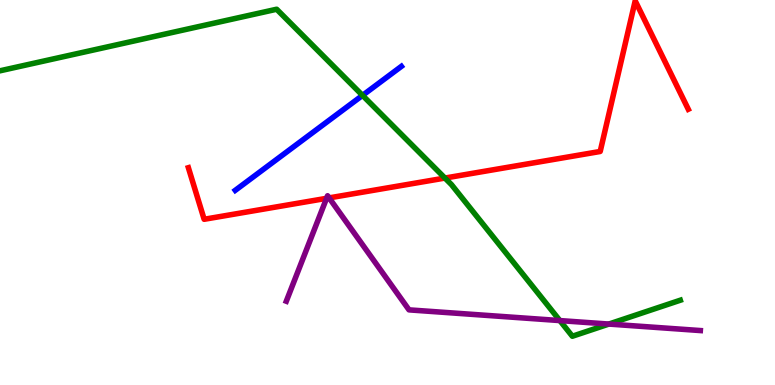[{'lines': ['blue', 'red'], 'intersections': []}, {'lines': ['green', 'red'], 'intersections': [{'x': 5.74, 'y': 5.38}]}, {'lines': ['purple', 'red'], 'intersections': [{'x': 4.21, 'y': 4.85}, {'x': 4.25, 'y': 4.86}]}, {'lines': ['blue', 'green'], 'intersections': [{'x': 4.68, 'y': 7.52}]}, {'lines': ['blue', 'purple'], 'intersections': []}, {'lines': ['green', 'purple'], 'intersections': [{'x': 7.22, 'y': 1.67}, {'x': 7.86, 'y': 1.58}]}]